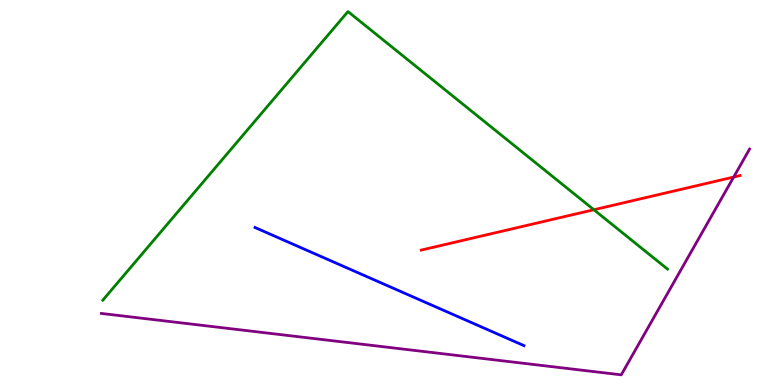[{'lines': ['blue', 'red'], 'intersections': []}, {'lines': ['green', 'red'], 'intersections': [{'x': 7.66, 'y': 4.55}]}, {'lines': ['purple', 'red'], 'intersections': [{'x': 9.47, 'y': 5.4}]}, {'lines': ['blue', 'green'], 'intersections': []}, {'lines': ['blue', 'purple'], 'intersections': []}, {'lines': ['green', 'purple'], 'intersections': []}]